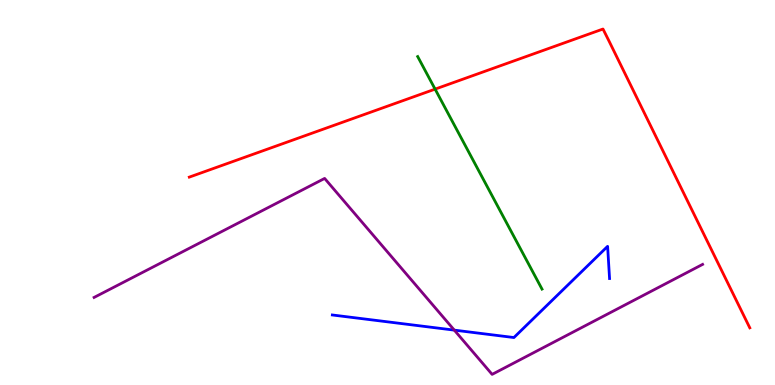[{'lines': ['blue', 'red'], 'intersections': []}, {'lines': ['green', 'red'], 'intersections': [{'x': 5.61, 'y': 7.69}]}, {'lines': ['purple', 'red'], 'intersections': []}, {'lines': ['blue', 'green'], 'intersections': []}, {'lines': ['blue', 'purple'], 'intersections': [{'x': 5.86, 'y': 1.43}]}, {'lines': ['green', 'purple'], 'intersections': []}]